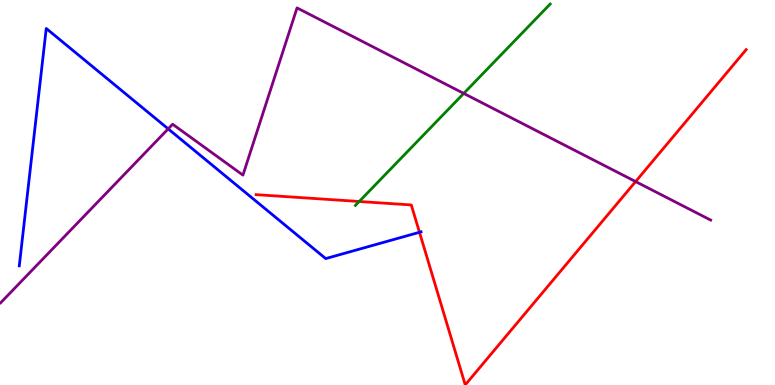[{'lines': ['blue', 'red'], 'intersections': [{'x': 5.41, 'y': 3.97}]}, {'lines': ['green', 'red'], 'intersections': [{'x': 4.64, 'y': 4.77}]}, {'lines': ['purple', 'red'], 'intersections': [{'x': 8.2, 'y': 5.28}]}, {'lines': ['blue', 'green'], 'intersections': []}, {'lines': ['blue', 'purple'], 'intersections': [{'x': 2.17, 'y': 6.65}]}, {'lines': ['green', 'purple'], 'intersections': [{'x': 5.98, 'y': 7.57}]}]